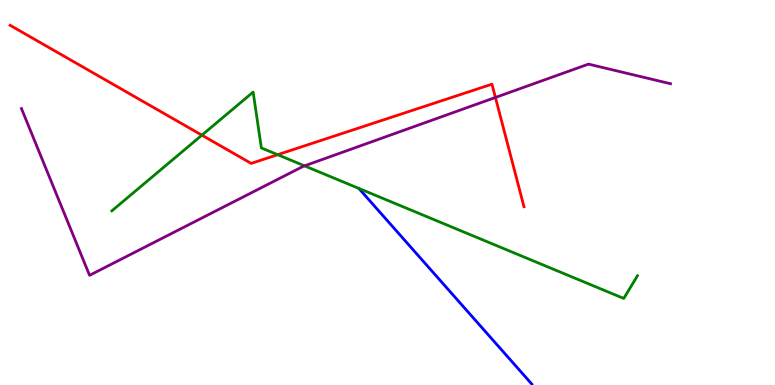[{'lines': ['blue', 'red'], 'intersections': []}, {'lines': ['green', 'red'], 'intersections': [{'x': 2.6, 'y': 6.49}, {'x': 3.58, 'y': 5.98}]}, {'lines': ['purple', 'red'], 'intersections': [{'x': 6.39, 'y': 7.47}]}, {'lines': ['blue', 'green'], 'intersections': []}, {'lines': ['blue', 'purple'], 'intersections': []}, {'lines': ['green', 'purple'], 'intersections': [{'x': 3.93, 'y': 5.69}]}]